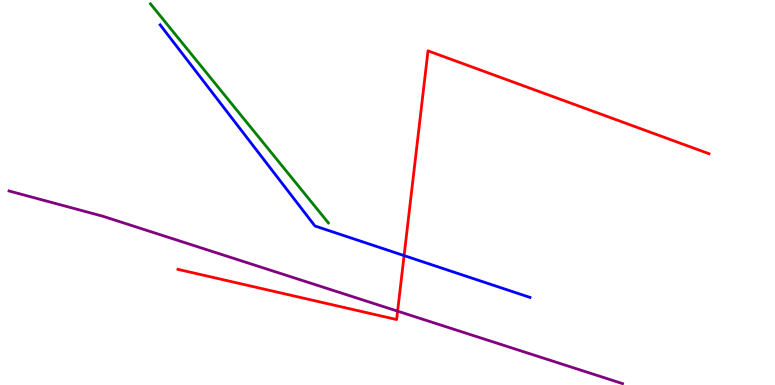[{'lines': ['blue', 'red'], 'intersections': [{'x': 5.21, 'y': 3.36}]}, {'lines': ['green', 'red'], 'intersections': []}, {'lines': ['purple', 'red'], 'intersections': [{'x': 5.13, 'y': 1.92}]}, {'lines': ['blue', 'green'], 'intersections': []}, {'lines': ['blue', 'purple'], 'intersections': []}, {'lines': ['green', 'purple'], 'intersections': []}]